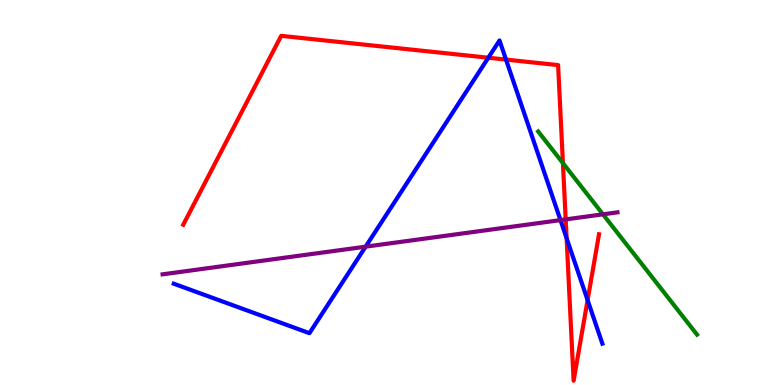[{'lines': ['blue', 'red'], 'intersections': [{'x': 6.3, 'y': 8.5}, {'x': 6.53, 'y': 8.45}, {'x': 7.31, 'y': 3.81}, {'x': 7.58, 'y': 2.21}]}, {'lines': ['green', 'red'], 'intersections': [{'x': 7.26, 'y': 5.76}]}, {'lines': ['purple', 'red'], 'intersections': [{'x': 7.3, 'y': 4.3}]}, {'lines': ['blue', 'green'], 'intersections': []}, {'lines': ['blue', 'purple'], 'intersections': [{'x': 4.72, 'y': 3.59}, {'x': 7.23, 'y': 4.28}]}, {'lines': ['green', 'purple'], 'intersections': [{'x': 7.78, 'y': 4.43}]}]